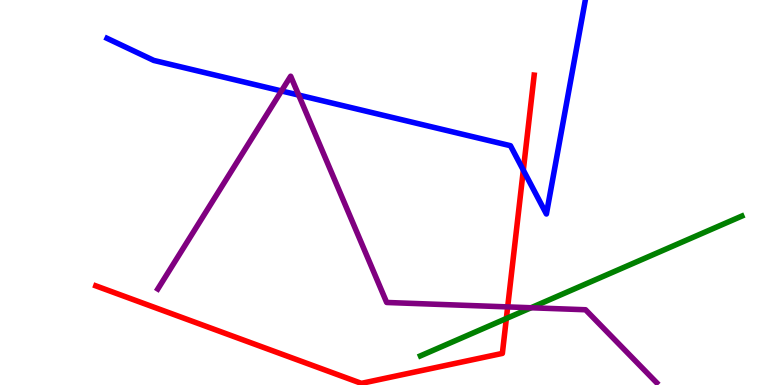[{'lines': ['blue', 'red'], 'intersections': [{'x': 6.75, 'y': 5.58}]}, {'lines': ['green', 'red'], 'intersections': [{'x': 6.53, 'y': 1.73}]}, {'lines': ['purple', 'red'], 'intersections': [{'x': 6.55, 'y': 2.03}]}, {'lines': ['blue', 'green'], 'intersections': []}, {'lines': ['blue', 'purple'], 'intersections': [{'x': 3.63, 'y': 7.64}, {'x': 3.85, 'y': 7.53}]}, {'lines': ['green', 'purple'], 'intersections': [{'x': 6.85, 'y': 2.01}]}]